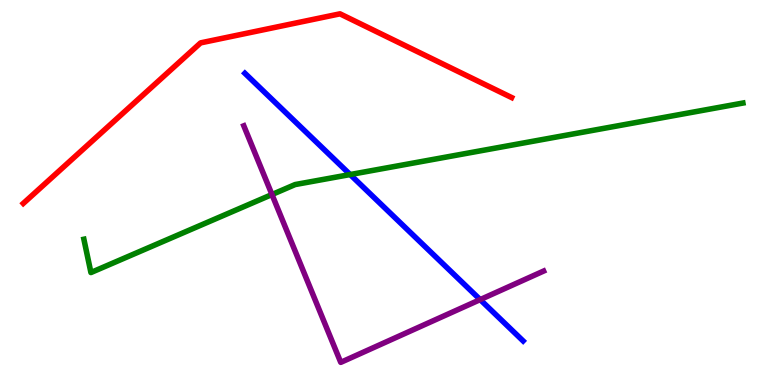[{'lines': ['blue', 'red'], 'intersections': []}, {'lines': ['green', 'red'], 'intersections': []}, {'lines': ['purple', 'red'], 'intersections': []}, {'lines': ['blue', 'green'], 'intersections': [{'x': 4.52, 'y': 5.47}]}, {'lines': ['blue', 'purple'], 'intersections': [{'x': 6.2, 'y': 2.22}]}, {'lines': ['green', 'purple'], 'intersections': [{'x': 3.51, 'y': 4.95}]}]